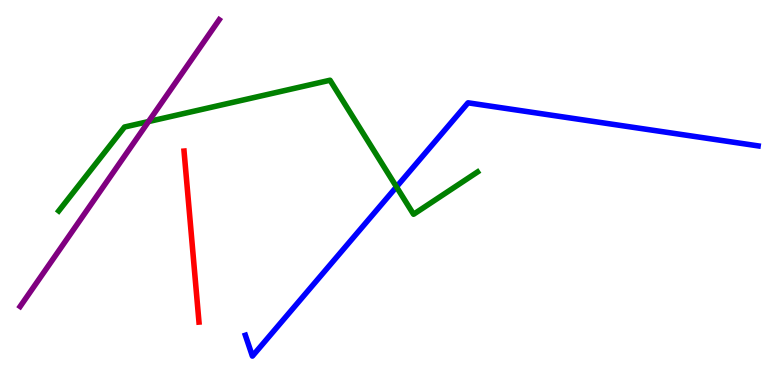[{'lines': ['blue', 'red'], 'intersections': []}, {'lines': ['green', 'red'], 'intersections': []}, {'lines': ['purple', 'red'], 'intersections': []}, {'lines': ['blue', 'green'], 'intersections': [{'x': 5.12, 'y': 5.15}]}, {'lines': ['blue', 'purple'], 'intersections': []}, {'lines': ['green', 'purple'], 'intersections': [{'x': 1.92, 'y': 6.84}]}]